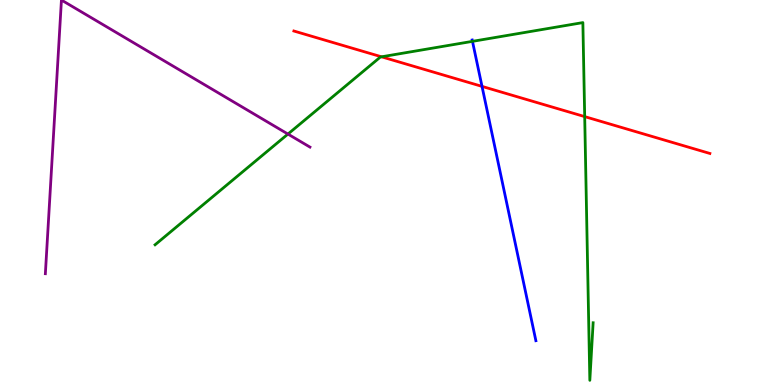[{'lines': ['blue', 'red'], 'intersections': [{'x': 6.22, 'y': 7.76}]}, {'lines': ['green', 'red'], 'intersections': [{'x': 4.92, 'y': 8.52}, {'x': 7.54, 'y': 6.97}]}, {'lines': ['purple', 'red'], 'intersections': []}, {'lines': ['blue', 'green'], 'intersections': [{'x': 6.1, 'y': 8.93}]}, {'lines': ['blue', 'purple'], 'intersections': []}, {'lines': ['green', 'purple'], 'intersections': [{'x': 3.72, 'y': 6.52}]}]